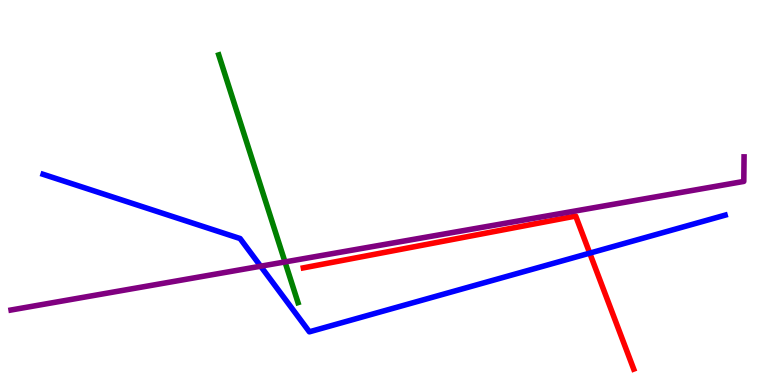[{'lines': ['blue', 'red'], 'intersections': [{'x': 7.61, 'y': 3.42}]}, {'lines': ['green', 'red'], 'intersections': []}, {'lines': ['purple', 'red'], 'intersections': []}, {'lines': ['blue', 'green'], 'intersections': []}, {'lines': ['blue', 'purple'], 'intersections': [{'x': 3.36, 'y': 3.09}]}, {'lines': ['green', 'purple'], 'intersections': [{'x': 3.68, 'y': 3.2}]}]